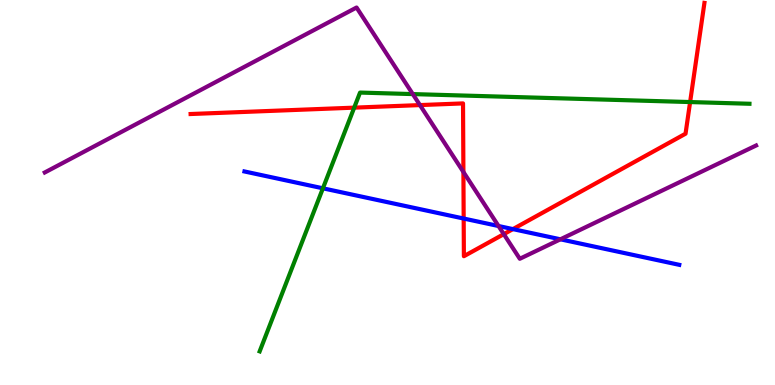[{'lines': ['blue', 'red'], 'intersections': [{'x': 5.98, 'y': 4.32}, {'x': 6.62, 'y': 4.05}]}, {'lines': ['green', 'red'], 'intersections': [{'x': 4.57, 'y': 7.2}, {'x': 8.9, 'y': 7.35}]}, {'lines': ['purple', 'red'], 'intersections': [{'x': 5.42, 'y': 7.27}, {'x': 5.98, 'y': 5.53}, {'x': 6.5, 'y': 3.92}]}, {'lines': ['blue', 'green'], 'intersections': [{'x': 4.17, 'y': 5.11}]}, {'lines': ['blue', 'purple'], 'intersections': [{'x': 6.43, 'y': 4.13}, {'x': 7.23, 'y': 3.78}]}, {'lines': ['green', 'purple'], 'intersections': [{'x': 5.33, 'y': 7.56}]}]